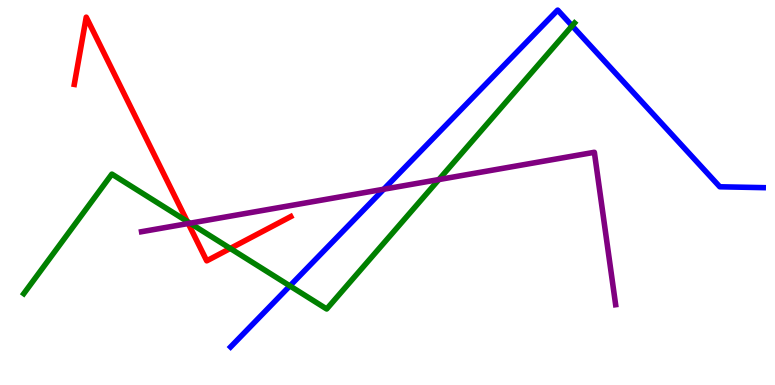[{'lines': ['blue', 'red'], 'intersections': []}, {'lines': ['green', 'red'], 'intersections': [{'x': 2.42, 'y': 4.25}, {'x': 2.97, 'y': 3.55}]}, {'lines': ['purple', 'red'], 'intersections': [{'x': 2.43, 'y': 4.19}]}, {'lines': ['blue', 'green'], 'intersections': [{'x': 3.74, 'y': 2.57}, {'x': 7.38, 'y': 9.33}]}, {'lines': ['blue', 'purple'], 'intersections': [{'x': 4.95, 'y': 5.08}]}, {'lines': ['green', 'purple'], 'intersections': [{'x': 2.45, 'y': 4.2}, {'x': 5.66, 'y': 5.34}]}]